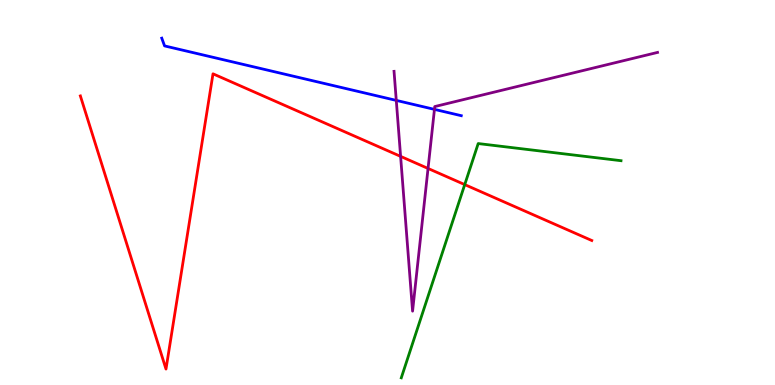[{'lines': ['blue', 'red'], 'intersections': []}, {'lines': ['green', 'red'], 'intersections': [{'x': 6.0, 'y': 5.21}]}, {'lines': ['purple', 'red'], 'intersections': [{'x': 5.17, 'y': 5.94}, {'x': 5.52, 'y': 5.62}]}, {'lines': ['blue', 'green'], 'intersections': []}, {'lines': ['blue', 'purple'], 'intersections': [{'x': 5.11, 'y': 7.39}, {'x': 5.61, 'y': 7.16}]}, {'lines': ['green', 'purple'], 'intersections': []}]